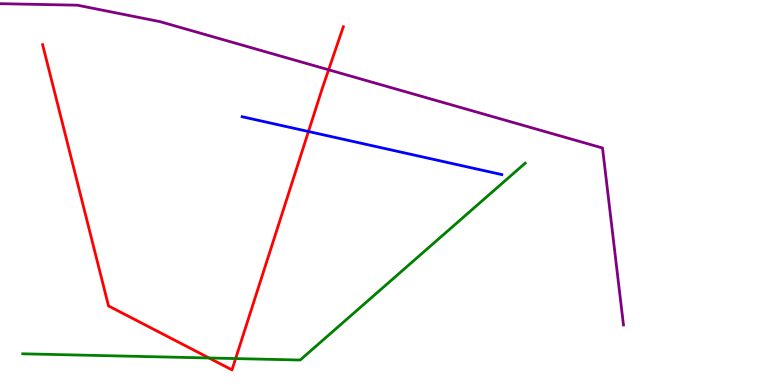[{'lines': ['blue', 'red'], 'intersections': [{'x': 3.98, 'y': 6.58}]}, {'lines': ['green', 'red'], 'intersections': [{'x': 2.7, 'y': 0.702}, {'x': 3.04, 'y': 0.686}]}, {'lines': ['purple', 'red'], 'intersections': [{'x': 4.24, 'y': 8.19}]}, {'lines': ['blue', 'green'], 'intersections': []}, {'lines': ['blue', 'purple'], 'intersections': []}, {'lines': ['green', 'purple'], 'intersections': []}]